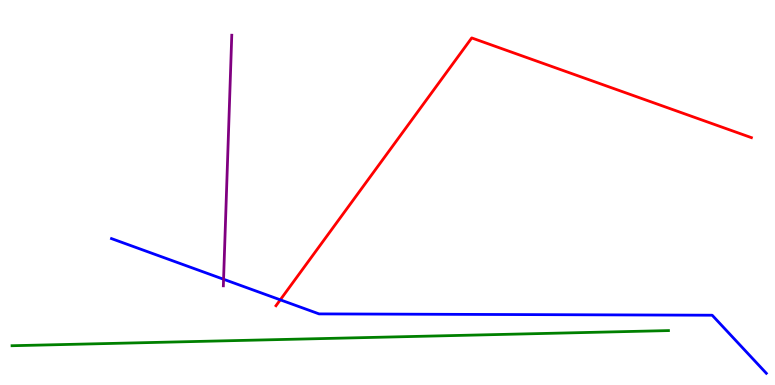[{'lines': ['blue', 'red'], 'intersections': [{'x': 3.62, 'y': 2.21}]}, {'lines': ['green', 'red'], 'intersections': []}, {'lines': ['purple', 'red'], 'intersections': []}, {'lines': ['blue', 'green'], 'intersections': []}, {'lines': ['blue', 'purple'], 'intersections': [{'x': 2.88, 'y': 2.75}]}, {'lines': ['green', 'purple'], 'intersections': []}]